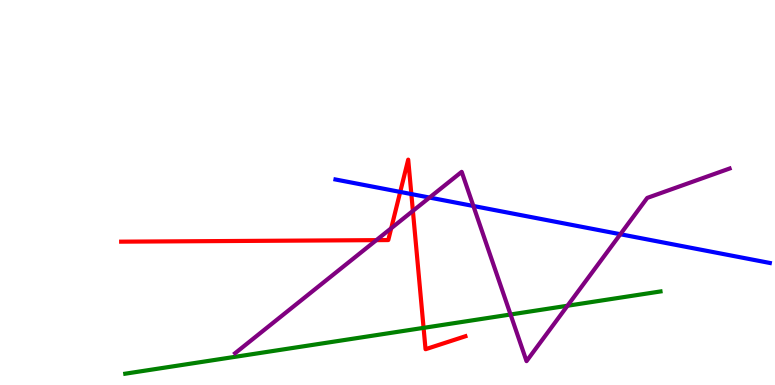[{'lines': ['blue', 'red'], 'intersections': [{'x': 5.16, 'y': 5.01}, {'x': 5.31, 'y': 4.96}]}, {'lines': ['green', 'red'], 'intersections': [{'x': 5.47, 'y': 1.48}]}, {'lines': ['purple', 'red'], 'intersections': [{'x': 4.86, 'y': 3.76}, {'x': 5.05, 'y': 4.07}, {'x': 5.33, 'y': 4.52}]}, {'lines': ['blue', 'green'], 'intersections': []}, {'lines': ['blue', 'purple'], 'intersections': [{'x': 5.54, 'y': 4.87}, {'x': 6.11, 'y': 4.65}, {'x': 8.0, 'y': 3.92}]}, {'lines': ['green', 'purple'], 'intersections': [{'x': 6.59, 'y': 1.83}, {'x': 7.32, 'y': 2.06}]}]